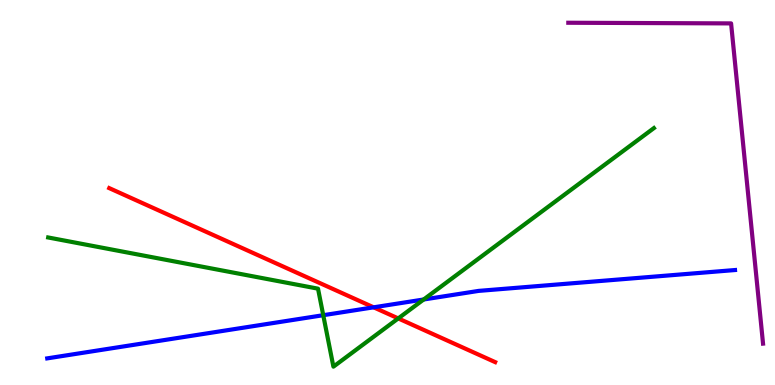[{'lines': ['blue', 'red'], 'intersections': [{'x': 4.82, 'y': 2.02}]}, {'lines': ['green', 'red'], 'intersections': [{'x': 5.14, 'y': 1.73}]}, {'lines': ['purple', 'red'], 'intersections': []}, {'lines': ['blue', 'green'], 'intersections': [{'x': 4.17, 'y': 1.81}, {'x': 5.47, 'y': 2.22}]}, {'lines': ['blue', 'purple'], 'intersections': []}, {'lines': ['green', 'purple'], 'intersections': []}]